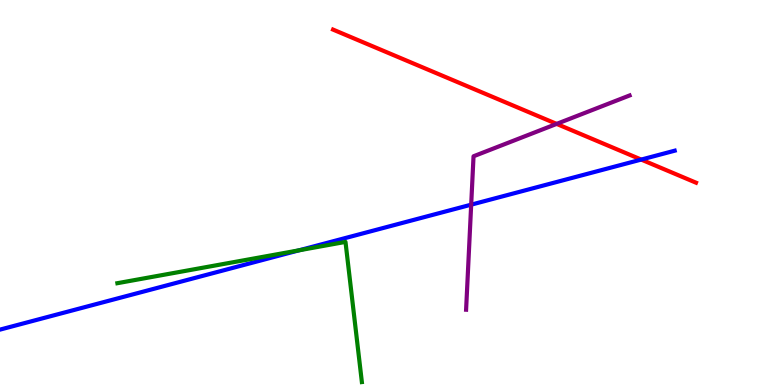[{'lines': ['blue', 'red'], 'intersections': [{'x': 8.27, 'y': 5.86}]}, {'lines': ['green', 'red'], 'intersections': []}, {'lines': ['purple', 'red'], 'intersections': [{'x': 7.18, 'y': 6.78}]}, {'lines': ['blue', 'green'], 'intersections': [{'x': 3.86, 'y': 3.5}]}, {'lines': ['blue', 'purple'], 'intersections': [{'x': 6.08, 'y': 4.68}]}, {'lines': ['green', 'purple'], 'intersections': []}]